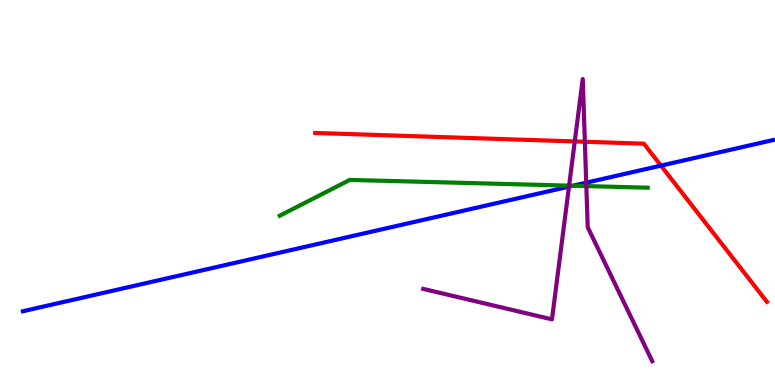[{'lines': ['blue', 'red'], 'intersections': [{'x': 8.53, 'y': 5.7}]}, {'lines': ['green', 'red'], 'intersections': []}, {'lines': ['purple', 'red'], 'intersections': [{'x': 7.42, 'y': 6.33}, {'x': 7.55, 'y': 6.32}]}, {'lines': ['blue', 'green'], 'intersections': [{'x': 7.39, 'y': 5.18}]}, {'lines': ['blue', 'purple'], 'intersections': [{'x': 7.34, 'y': 5.15}, {'x': 7.56, 'y': 5.25}]}, {'lines': ['green', 'purple'], 'intersections': [{'x': 7.34, 'y': 5.18}, {'x': 7.57, 'y': 5.17}]}]